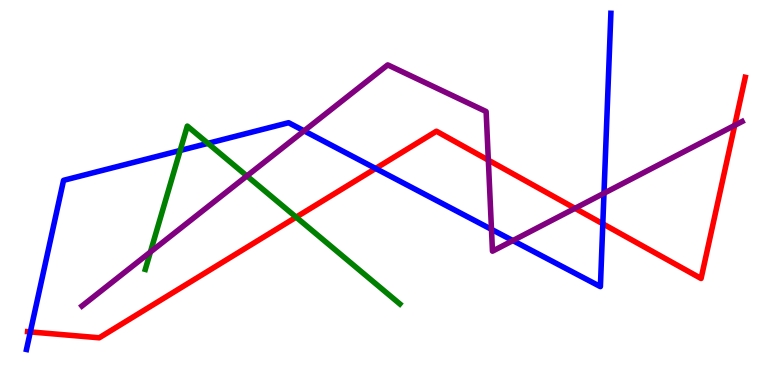[{'lines': ['blue', 'red'], 'intersections': [{'x': 0.391, 'y': 1.38}, {'x': 4.85, 'y': 5.62}, {'x': 7.78, 'y': 4.19}]}, {'lines': ['green', 'red'], 'intersections': [{'x': 3.82, 'y': 4.36}]}, {'lines': ['purple', 'red'], 'intersections': [{'x': 6.3, 'y': 5.84}, {'x': 7.42, 'y': 4.59}, {'x': 9.48, 'y': 6.74}]}, {'lines': ['blue', 'green'], 'intersections': [{'x': 2.32, 'y': 6.09}, {'x': 2.68, 'y': 6.28}]}, {'lines': ['blue', 'purple'], 'intersections': [{'x': 3.92, 'y': 6.6}, {'x': 6.34, 'y': 4.04}, {'x': 6.62, 'y': 3.75}, {'x': 7.79, 'y': 4.98}]}, {'lines': ['green', 'purple'], 'intersections': [{'x': 1.94, 'y': 3.45}, {'x': 3.19, 'y': 5.43}]}]